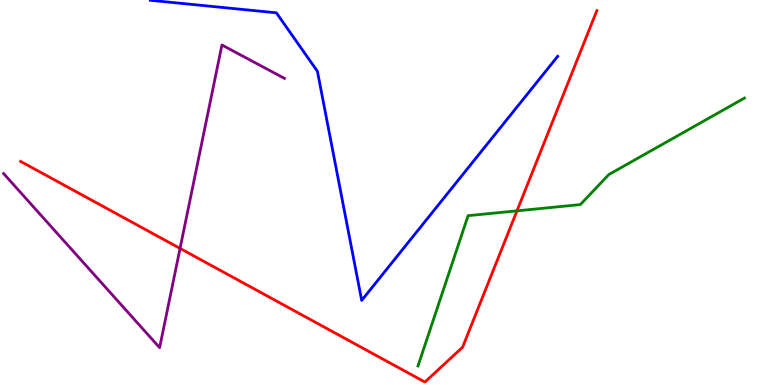[{'lines': ['blue', 'red'], 'intersections': []}, {'lines': ['green', 'red'], 'intersections': [{'x': 6.67, 'y': 4.52}]}, {'lines': ['purple', 'red'], 'intersections': [{'x': 2.32, 'y': 3.55}]}, {'lines': ['blue', 'green'], 'intersections': []}, {'lines': ['blue', 'purple'], 'intersections': []}, {'lines': ['green', 'purple'], 'intersections': []}]